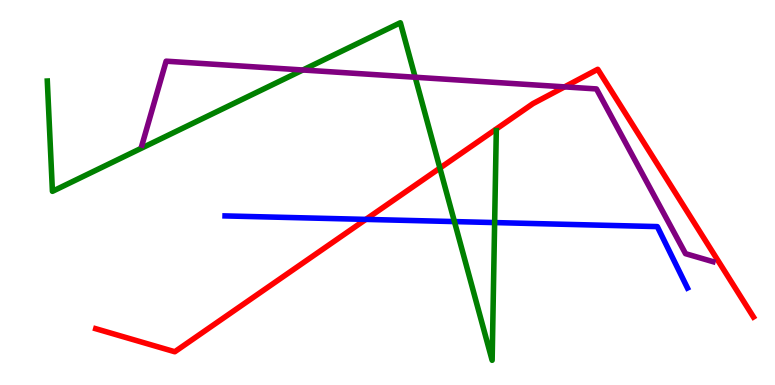[{'lines': ['blue', 'red'], 'intersections': [{'x': 4.72, 'y': 4.3}]}, {'lines': ['green', 'red'], 'intersections': [{'x': 5.68, 'y': 5.63}]}, {'lines': ['purple', 'red'], 'intersections': [{'x': 7.28, 'y': 7.74}]}, {'lines': ['blue', 'green'], 'intersections': [{'x': 5.86, 'y': 4.24}, {'x': 6.38, 'y': 4.22}]}, {'lines': ['blue', 'purple'], 'intersections': []}, {'lines': ['green', 'purple'], 'intersections': [{'x': 3.91, 'y': 8.18}, {'x': 5.36, 'y': 7.99}]}]